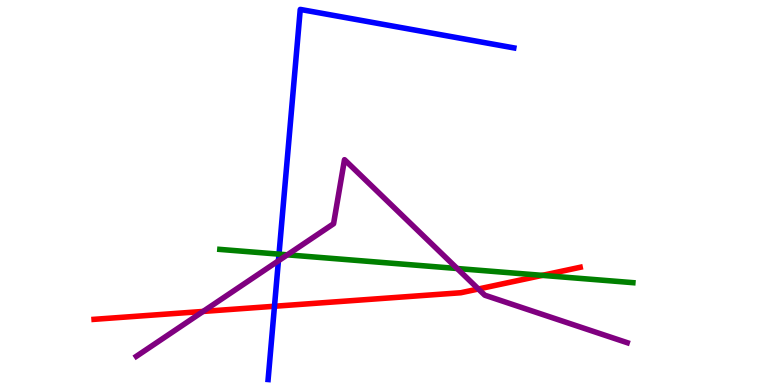[{'lines': ['blue', 'red'], 'intersections': [{'x': 3.54, 'y': 2.05}]}, {'lines': ['green', 'red'], 'intersections': [{'x': 7.0, 'y': 2.85}]}, {'lines': ['purple', 'red'], 'intersections': [{'x': 2.62, 'y': 1.91}, {'x': 6.17, 'y': 2.49}]}, {'lines': ['blue', 'green'], 'intersections': [{'x': 3.6, 'y': 3.4}]}, {'lines': ['blue', 'purple'], 'intersections': [{'x': 3.59, 'y': 3.23}]}, {'lines': ['green', 'purple'], 'intersections': [{'x': 3.71, 'y': 3.38}, {'x': 5.9, 'y': 3.03}]}]